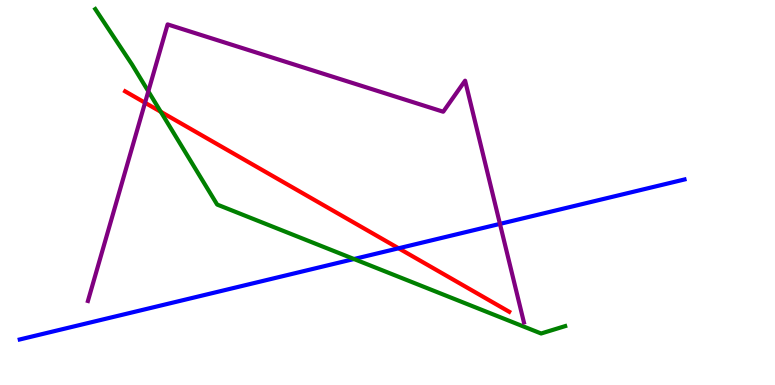[{'lines': ['blue', 'red'], 'intersections': [{'x': 5.14, 'y': 3.55}]}, {'lines': ['green', 'red'], 'intersections': [{'x': 2.07, 'y': 7.1}]}, {'lines': ['purple', 'red'], 'intersections': [{'x': 1.87, 'y': 7.33}]}, {'lines': ['blue', 'green'], 'intersections': [{'x': 4.57, 'y': 3.27}]}, {'lines': ['blue', 'purple'], 'intersections': [{'x': 6.45, 'y': 4.18}]}, {'lines': ['green', 'purple'], 'intersections': [{'x': 1.91, 'y': 7.63}]}]